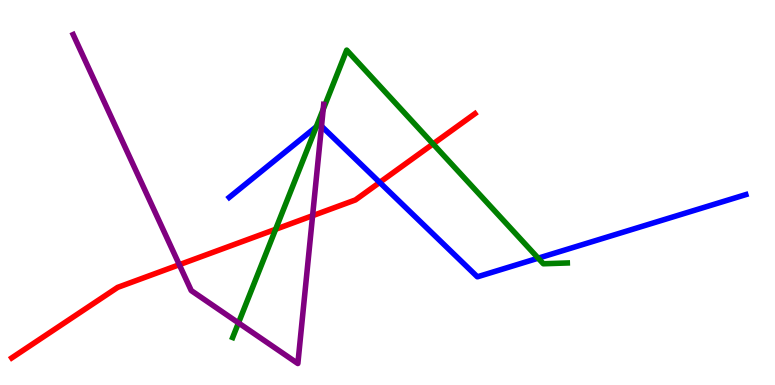[{'lines': ['blue', 'red'], 'intersections': [{'x': 4.9, 'y': 5.26}]}, {'lines': ['green', 'red'], 'intersections': [{'x': 3.56, 'y': 4.04}, {'x': 5.59, 'y': 6.26}]}, {'lines': ['purple', 'red'], 'intersections': [{'x': 2.31, 'y': 3.12}, {'x': 4.03, 'y': 4.4}]}, {'lines': ['blue', 'green'], 'intersections': [{'x': 4.08, 'y': 6.71}, {'x': 6.94, 'y': 3.29}]}, {'lines': ['blue', 'purple'], 'intersections': [{'x': 4.15, 'y': 6.72}]}, {'lines': ['green', 'purple'], 'intersections': [{'x': 3.08, 'y': 1.61}, {'x': 4.17, 'y': 7.16}]}]